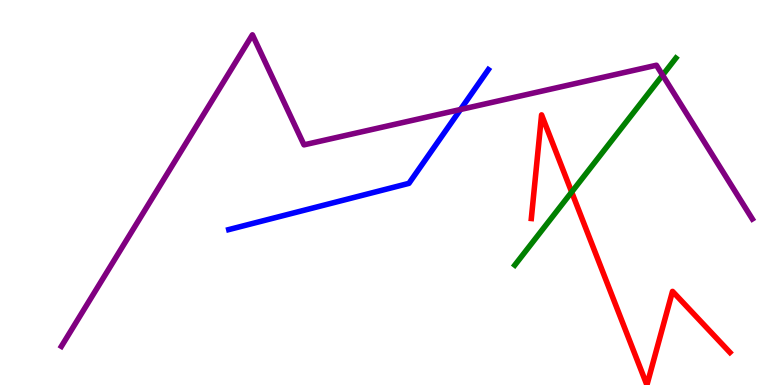[{'lines': ['blue', 'red'], 'intersections': []}, {'lines': ['green', 'red'], 'intersections': [{'x': 7.38, 'y': 5.01}]}, {'lines': ['purple', 'red'], 'intersections': []}, {'lines': ['blue', 'green'], 'intersections': []}, {'lines': ['blue', 'purple'], 'intersections': [{'x': 5.94, 'y': 7.16}]}, {'lines': ['green', 'purple'], 'intersections': [{'x': 8.55, 'y': 8.05}]}]